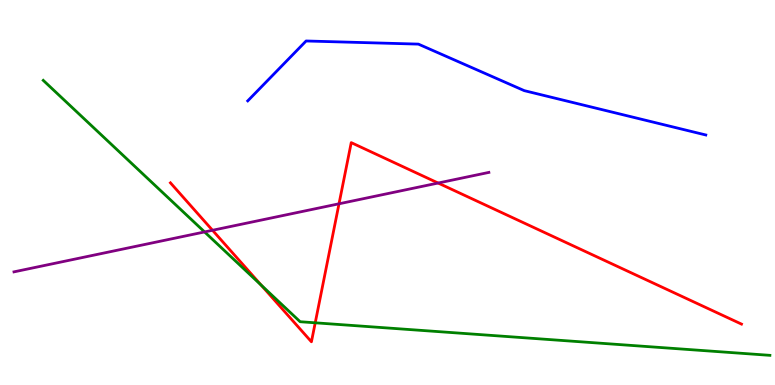[{'lines': ['blue', 'red'], 'intersections': []}, {'lines': ['green', 'red'], 'intersections': [{'x': 3.37, 'y': 2.6}, {'x': 4.07, 'y': 1.62}]}, {'lines': ['purple', 'red'], 'intersections': [{'x': 2.74, 'y': 4.02}, {'x': 4.37, 'y': 4.71}, {'x': 5.65, 'y': 5.25}]}, {'lines': ['blue', 'green'], 'intersections': []}, {'lines': ['blue', 'purple'], 'intersections': []}, {'lines': ['green', 'purple'], 'intersections': [{'x': 2.64, 'y': 3.98}]}]